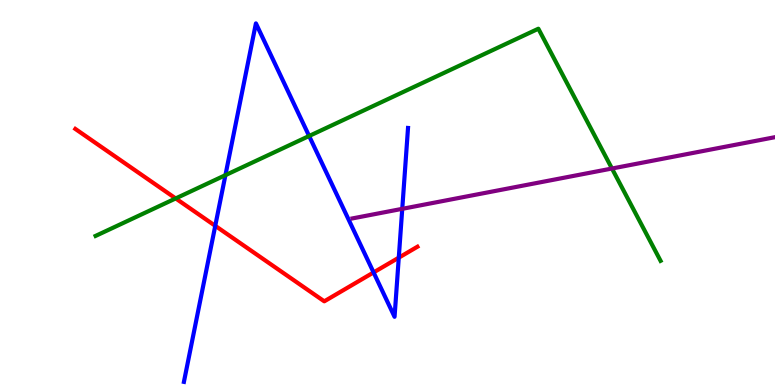[{'lines': ['blue', 'red'], 'intersections': [{'x': 2.78, 'y': 4.13}, {'x': 4.82, 'y': 2.92}, {'x': 5.15, 'y': 3.31}]}, {'lines': ['green', 'red'], 'intersections': [{'x': 2.27, 'y': 4.85}]}, {'lines': ['purple', 'red'], 'intersections': []}, {'lines': ['blue', 'green'], 'intersections': [{'x': 2.91, 'y': 5.45}, {'x': 3.99, 'y': 6.47}]}, {'lines': ['blue', 'purple'], 'intersections': [{'x': 5.19, 'y': 4.58}]}, {'lines': ['green', 'purple'], 'intersections': [{'x': 7.9, 'y': 5.62}]}]